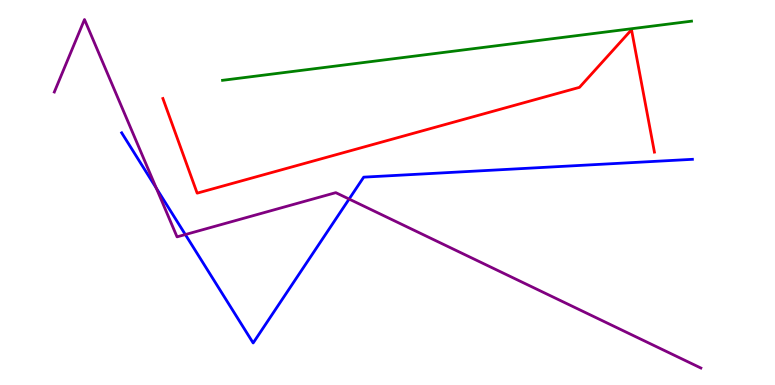[{'lines': ['blue', 'red'], 'intersections': []}, {'lines': ['green', 'red'], 'intersections': []}, {'lines': ['purple', 'red'], 'intersections': []}, {'lines': ['blue', 'green'], 'intersections': []}, {'lines': ['blue', 'purple'], 'intersections': [{'x': 2.02, 'y': 5.11}, {'x': 2.39, 'y': 3.91}, {'x': 4.5, 'y': 4.83}]}, {'lines': ['green', 'purple'], 'intersections': []}]